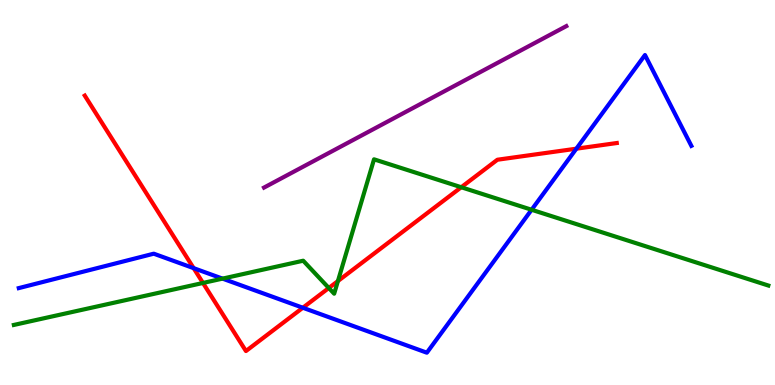[{'lines': ['blue', 'red'], 'intersections': [{'x': 2.5, 'y': 3.04}, {'x': 3.91, 'y': 2.01}, {'x': 7.44, 'y': 6.14}]}, {'lines': ['green', 'red'], 'intersections': [{'x': 2.62, 'y': 2.65}, {'x': 4.24, 'y': 2.52}, {'x': 4.36, 'y': 2.7}, {'x': 5.95, 'y': 5.14}]}, {'lines': ['purple', 'red'], 'intersections': []}, {'lines': ['blue', 'green'], 'intersections': [{'x': 2.87, 'y': 2.76}, {'x': 6.86, 'y': 4.55}]}, {'lines': ['blue', 'purple'], 'intersections': []}, {'lines': ['green', 'purple'], 'intersections': []}]